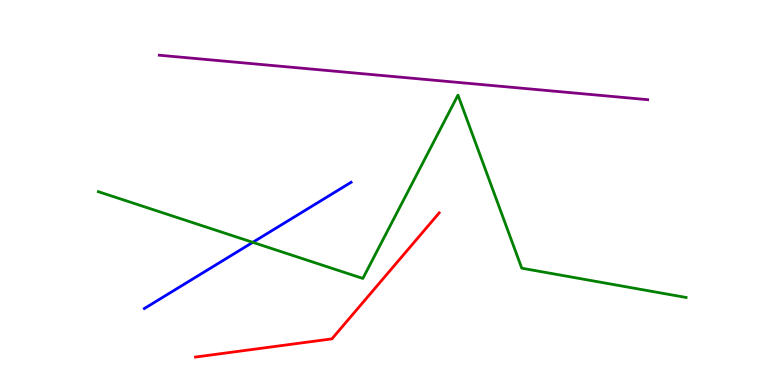[{'lines': ['blue', 'red'], 'intersections': []}, {'lines': ['green', 'red'], 'intersections': []}, {'lines': ['purple', 'red'], 'intersections': []}, {'lines': ['blue', 'green'], 'intersections': [{'x': 3.26, 'y': 3.71}]}, {'lines': ['blue', 'purple'], 'intersections': []}, {'lines': ['green', 'purple'], 'intersections': []}]